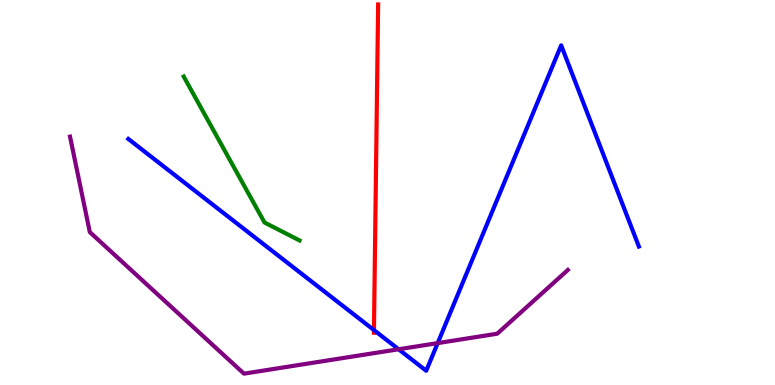[{'lines': ['blue', 'red'], 'intersections': [{'x': 4.83, 'y': 1.43}]}, {'lines': ['green', 'red'], 'intersections': []}, {'lines': ['purple', 'red'], 'intersections': []}, {'lines': ['blue', 'green'], 'intersections': []}, {'lines': ['blue', 'purple'], 'intersections': [{'x': 5.14, 'y': 0.928}, {'x': 5.65, 'y': 1.09}]}, {'lines': ['green', 'purple'], 'intersections': []}]